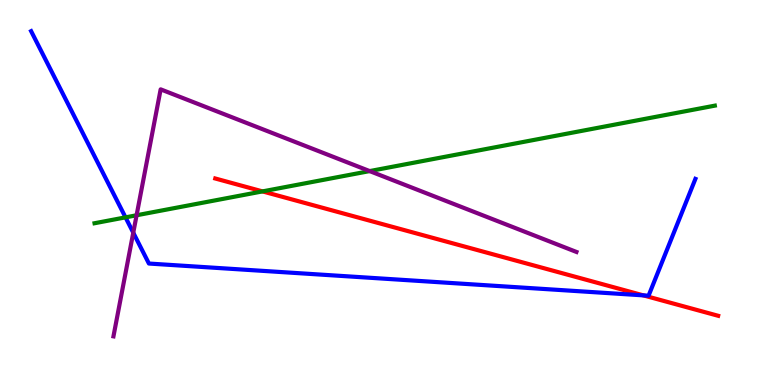[{'lines': ['blue', 'red'], 'intersections': [{'x': 8.3, 'y': 2.33}]}, {'lines': ['green', 'red'], 'intersections': [{'x': 3.39, 'y': 5.03}]}, {'lines': ['purple', 'red'], 'intersections': []}, {'lines': ['blue', 'green'], 'intersections': [{'x': 1.62, 'y': 4.35}]}, {'lines': ['blue', 'purple'], 'intersections': [{'x': 1.72, 'y': 3.96}]}, {'lines': ['green', 'purple'], 'intersections': [{'x': 1.76, 'y': 4.41}, {'x': 4.77, 'y': 5.56}]}]